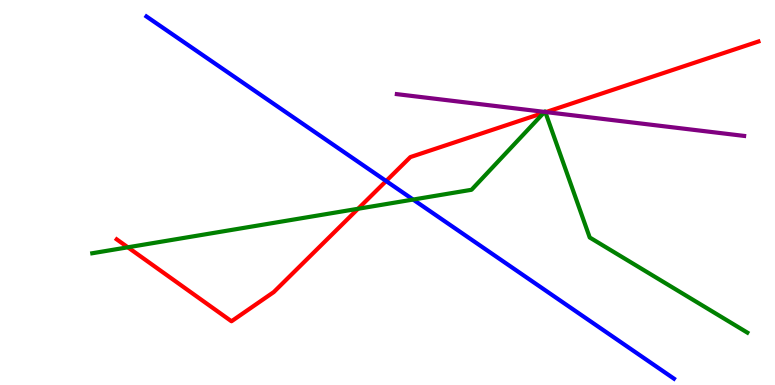[{'lines': ['blue', 'red'], 'intersections': [{'x': 4.98, 'y': 5.3}]}, {'lines': ['green', 'red'], 'intersections': [{'x': 1.65, 'y': 3.58}, {'x': 4.62, 'y': 4.58}, {'x': 7.02, 'y': 7.07}, {'x': 7.04, 'y': 7.08}]}, {'lines': ['purple', 'red'], 'intersections': [{'x': 7.04, 'y': 7.09}]}, {'lines': ['blue', 'green'], 'intersections': [{'x': 5.33, 'y': 4.82}]}, {'lines': ['blue', 'purple'], 'intersections': []}, {'lines': ['green', 'purple'], 'intersections': [{'x': 7.03, 'y': 7.09}, {'x': 7.04, 'y': 7.09}]}]